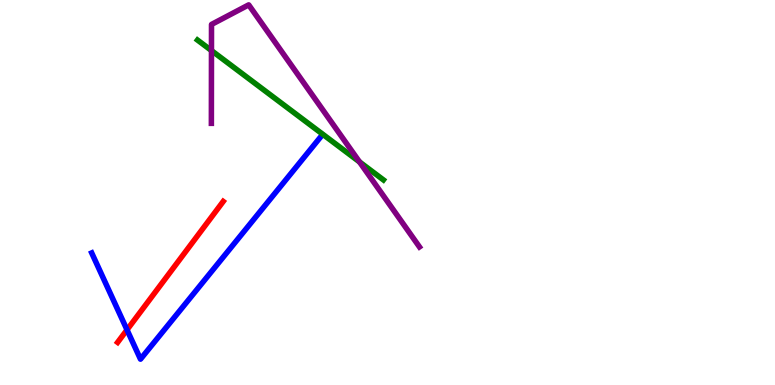[{'lines': ['blue', 'red'], 'intersections': [{'x': 1.64, 'y': 1.43}]}, {'lines': ['green', 'red'], 'intersections': []}, {'lines': ['purple', 'red'], 'intersections': []}, {'lines': ['blue', 'green'], 'intersections': []}, {'lines': ['blue', 'purple'], 'intersections': []}, {'lines': ['green', 'purple'], 'intersections': [{'x': 2.73, 'y': 8.69}, {'x': 4.64, 'y': 5.79}]}]